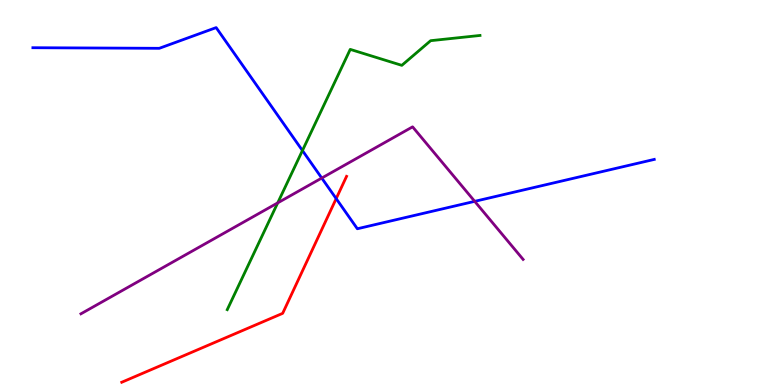[{'lines': ['blue', 'red'], 'intersections': [{'x': 4.34, 'y': 4.84}]}, {'lines': ['green', 'red'], 'intersections': []}, {'lines': ['purple', 'red'], 'intersections': []}, {'lines': ['blue', 'green'], 'intersections': [{'x': 3.9, 'y': 6.09}]}, {'lines': ['blue', 'purple'], 'intersections': [{'x': 4.15, 'y': 5.38}, {'x': 6.13, 'y': 4.77}]}, {'lines': ['green', 'purple'], 'intersections': [{'x': 3.58, 'y': 4.73}]}]